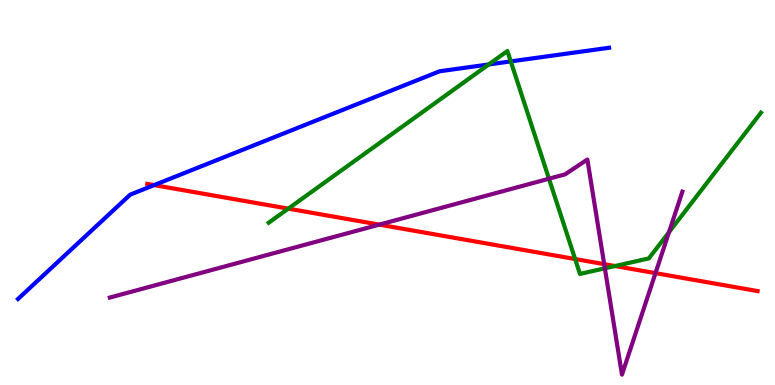[{'lines': ['blue', 'red'], 'intersections': [{'x': 1.99, 'y': 5.19}]}, {'lines': ['green', 'red'], 'intersections': [{'x': 3.72, 'y': 4.58}, {'x': 7.42, 'y': 3.27}, {'x': 7.94, 'y': 3.09}]}, {'lines': ['purple', 'red'], 'intersections': [{'x': 4.89, 'y': 4.17}, {'x': 7.8, 'y': 3.14}, {'x': 8.46, 'y': 2.91}]}, {'lines': ['blue', 'green'], 'intersections': [{'x': 6.31, 'y': 8.33}, {'x': 6.59, 'y': 8.41}]}, {'lines': ['blue', 'purple'], 'intersections': []}, {'lines': ['green', 'purple'], 'intersections': [{'x': 7.08, 'y': 5.36}, {'x': 7.8, 'y': 3.03}, {'x': 8.63, 'y': 3.97}]}]